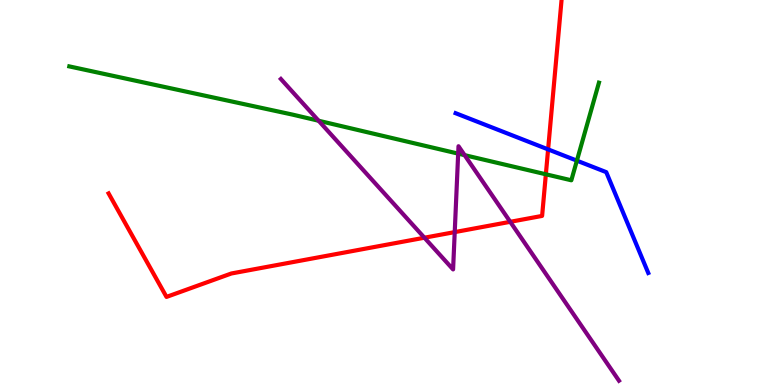[{'lines': ['blue', 'red'], 'intersections': [{'x': 7.07, 'y': 6.12}]}, {'lines': ['green', 'red'], 'intersections': [{'x': 7.04, 'y': 5.47}]}, {'lines': ['purple', 'red'], 'intersections': [{'x': 5.48, 'y': 3.83}, {'x': 5.87, 'y': 3.97}, {'x': 6.58, 'y': 4.24}]}, {'lines': ['blue', 'green'], 'intersections': [{'x': 7.44, 'y': 5.83}]}, {'lines': ['blue', 'purple'], 'intersections': []}, {'lines': ['green', 'purple'], 'intersections': [{'x': 4.11, 'y': 6.86}, {'x': 5.91, 'y': 6.01}, {'x': 6.0, 'y': 5.97}]}]